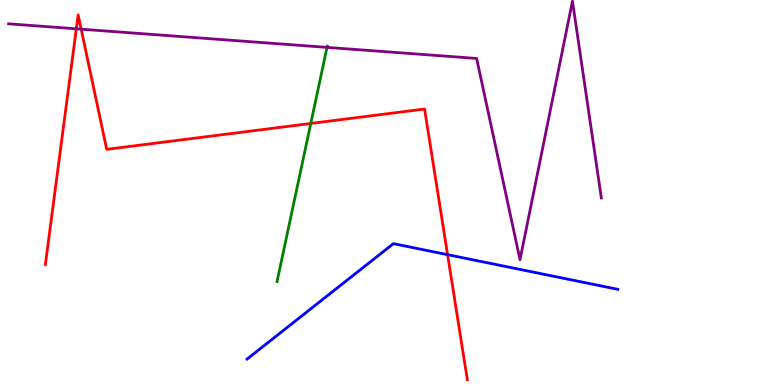[{'lines': ['blue', 'red'], 'intersections': [{'x': 5.78, 'y': 3.39}]}, {'lines': ['green', 'red'], 'intersections': [{'x': 4.01, 'y': 6.79}]}, {'lines': ['purple', 'red'], 'intersections': [{'x': 0.985, 'y': 9.25}, {'x': 1.05, 'y': 9.24}]}, {'lines': ['blue', 'green'], 'intersections': []}, {'lines': ['blue', 'purple'], 'intersections': []}, {'lines': ['green', 'purple'], 'intersections': [{'x': 4.22, 'y': 8.77}]}]